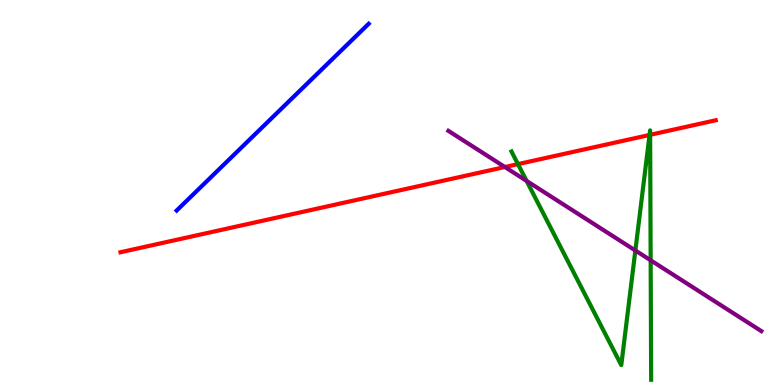[{'lines': ['blue', 'red'], 'intersections': []}, {'lines': ['green', 'red'], 'intersections': [{'x': 6.68, 'y': 5.74}, {'x': 8.38, 'y': 6.49}, {'x': 8.39, 'y': 6.5}]}, {'lines': ['purple', 'red'], 'intersections': [{'x': 6.51, 'y': 5.66}]}, {'lines': ['blue', 'green'], 'intersections': []}, {'lines': ['blue', 'purple'], 'intersections': []}, {'lines': ['green', 'purple'], 'intersections': [{'x': 6.79, 'y': 5.3}, {'x': 8.2, 'y': 3.49}, {'x': 8.4, 'y': 3.24}]}]